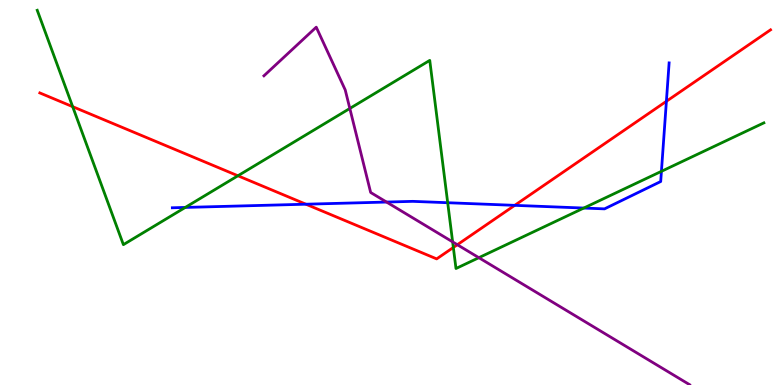[{'lines': ['blue', 'red'], 'intersections': [{'x': 3.95, 'y': 4.7}, {'x': 6.64, 'y': 4.67}, {'x': 8.6, 'y': 7.37}]}, {'lines': ['green', 'red'], 'intersections': [{'x': 0.938, 'y': 7.23}, {'x': 3.07, 'y': 5.43}, {'x': 5.85, 'y': 3.57}]}, {'lines': ['purple', 'red'], 'intersections': [{'x': 5.9, 'y': 3.64}]}, {'lines': ['blue', 'green'], 'intersections': [{'x': 2.39, 'y': 4.61}, {'x': 5.78, 'y': 4.73}, {'x': 7.53, 'y': 4.6}, {'x': 8.53, 'y': 5.55}]}, {'lines': ['blue', 'purple'], 'intersections': [{'x': 4.99, 'y': 4.75}]}, {'lines': ['green', 'purple'], 'intersections': [{'x': 4.51, 'y': 7.18}, {'x': 5.84, 'y': 3.72}, {'x': 6.18, 'y': 3.31}]}]